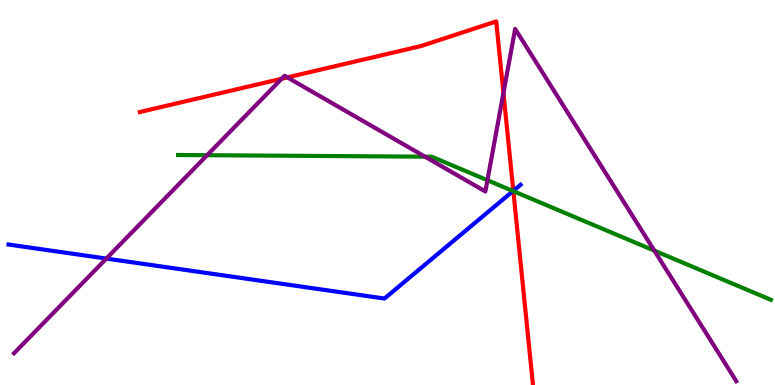[{'lines': ['blue', 'red'], 'intersections': [{'x': 6.62, 'y': 5.04}]}, {'lines': ['green', 'red'], 'intersections': [{'x': 6.62, 'y': 5.03}]}, {'lines': ['purple', 'red'], 'intersections': [{'x': 3.63, 'y': 7.95}, {'x': 3.71, 'y': 7.99}, {'x': 6.5, 'y': 7.59}]}, {'lines': ['blue', 'green'], 'intersections': [{'x': 6.62, 'y': 5.04}]}, {'lines': ['blue', 'purple'], 'intersections': [{'x': 1.37, 'y': 3.28}]}, {'lines': ['green', 'purple'], 'intersections': [{'x': 2.67, 'y': 5.97}, {'x': 5.48, 'y': 5.93}, {'x': 6.29, 'y': 5.32}, {'x': 8.44, 'y': 3.49}]}]